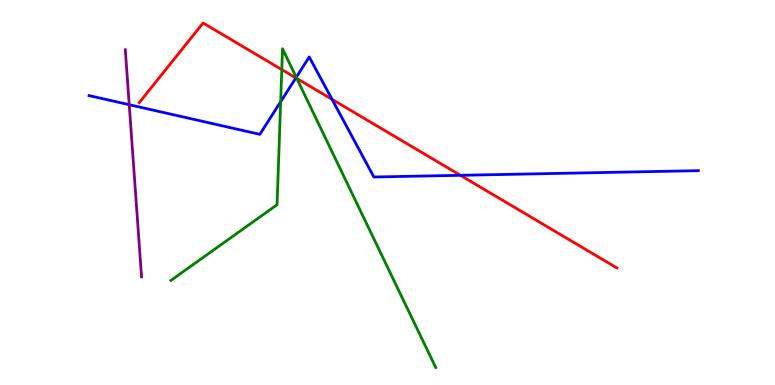[{'lines': ['blue', 'red'], 'intersections': [{'x': 3.82, 'y': 7.98}, {'x': 4.28, 'y': 7.42}, {'x': 5.94, 'y': 5.45}]}, {'lines': ['green', 'red'], 'intersections': [{'x': 3.64, 'y': 8.19}, {'x': 3.83, 'y': 7.96}]}, {'lines': ['purple', 'red'], 'intersections': []}, {'lines': ['blue', 'green'], 'intersections': [{'x': 3.62, 'y': 7.36}, {'x': 3.82, 'y': 7.99}]}, {'lines': ['blue', 'purple'], 'intersections': [{'x': 1.67, 'y': 7.28}]}, {'lines': ['green', 'purple'], 'intersections': []}]